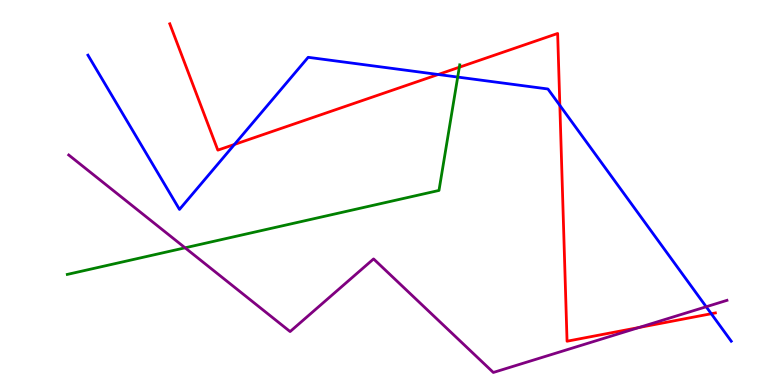[{'lines': ['blue', 'red'], 'intersections': [{'x': 3.03, 'y': 6.25}, {'x': 5.65, 'y': 8.07}, {'x': 7.22, 'y': 7.26}, {'x': 9.18, 'y': 1.85}]}, {'lines': ['green', 'red'], 'intersections': [{'x': 5.93, 'y': 8.25}]}, {'lines': ['purple', 'red'], 'intersections': [{'x': 8.24, 'y': 1.49}]}, {'lines': ['blue', 'green'], 'intersections': [{'x': 5.91, 'y': 8.0}]}, {'lines': ['blue', 'purple'], 'intersections': [{'x': 9.11, 'y': 2.03}]}, {'lines': ['green', 'purple'], 'intersections': [{'x': 2.39, 'y': 3.56}]}]